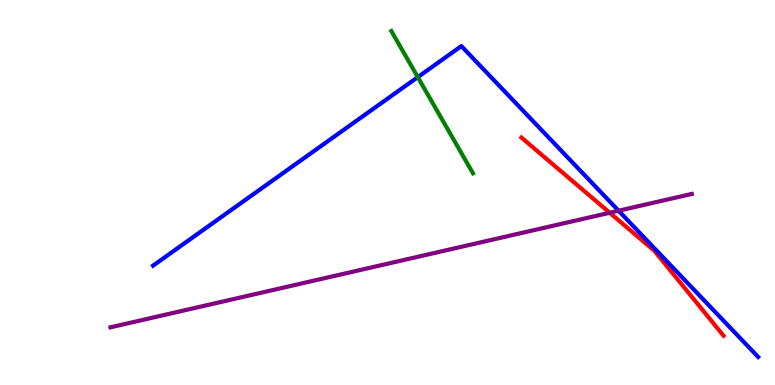[{'lines': ['blue', 'red'], 'intersections': []}, {'lines': ['green', 'red'], 'intersections': []}, {'lines': ['purple', 'red'], 'intersections': [{'x': 7.87, 'y': 4.47}]}, {'lines': ['blue', 'green'], 'intersections': [{'x': 5.39, 'y': 8.0}]}, {'lines': ['blue', 'purple'], 'intersections': [{'x': 7.98, 'y': 4.53}]}, {'lines': ['green', 'purple'], 'intersections': []}]